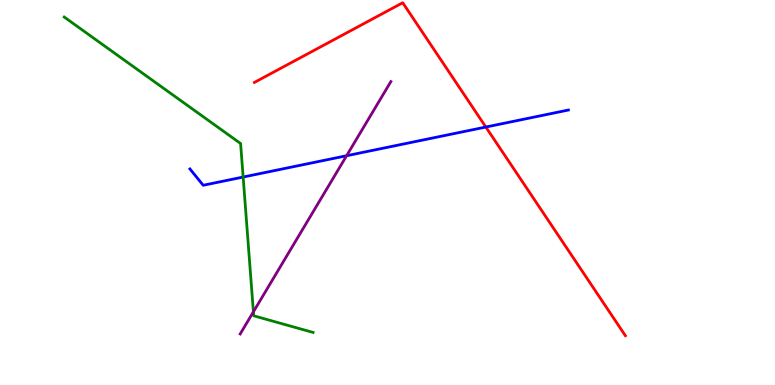[{'lines': ['blue', 'red'], 'intersections': [{'x': 6.27, 'y': 6.7}]}, {'lines': ['green', 'red'], 'intersections': []}, {'lines': ['purple', 'red'], 'intersections': []}, {'lines': ['blue', 'green'], 'intersections': [{'x': 3.14, 'y': 5.4}]}, {'lines': ['blue', 'purple'], 'intersections': [{'x': 4.47, 'y': 5.95}]}, {'lines': ['green', 'purple'], 'intersections': [{'x': 3.27, 'y': 1.9}]}]